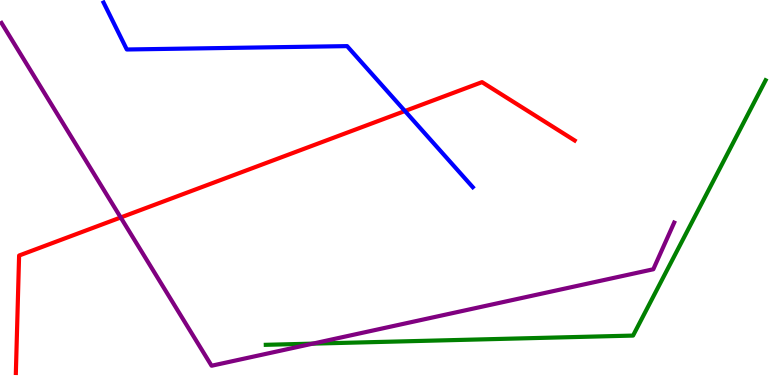[{'lines': ['blue', 'red'], 'intersections': [{'x': 5.22, 'y': 7.12}]}, {'lines': ['green', 'red'], 'intersections': []}, {'lines': ['purple', 'red'], 'intersections': [{'x': 1.56, 'y': 4.35}]}, {'lines': ['blue', 'green'], 'intersections': []}, {'lines': ['blue', 'purple'], 'intersections': []}, {'lines': ['green', 'purple'], 'intersections': [{'x': 4.04, 'y': 1.07}]}]